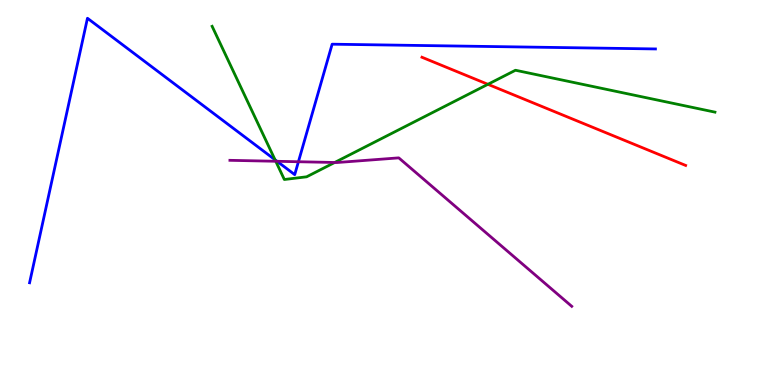[{'lines': ['blue', 'red'], 'intersections': []}, {'lines': ['green', 'red'], 'intersections': [{'x': 6.3, 'y': 7.81}]}, {'lines': ['purple', 'red'], 'intersections': []}, {'lines': ['blue', 'green'], 'intersections': [{'x': 3.55, 'y': 5.85}]}, {'lines': ['blue', 'purple'], 'intersections': [{'x': 3.57, 'y': 5.81}, {'x': 3.85, 'y': 5.8}]}, {'lines': ['green', 'purple'], 'intersections': [{'x': 3.56, 'y': 5.81}, {'x': 4.32, 'y': 5.78}]}]